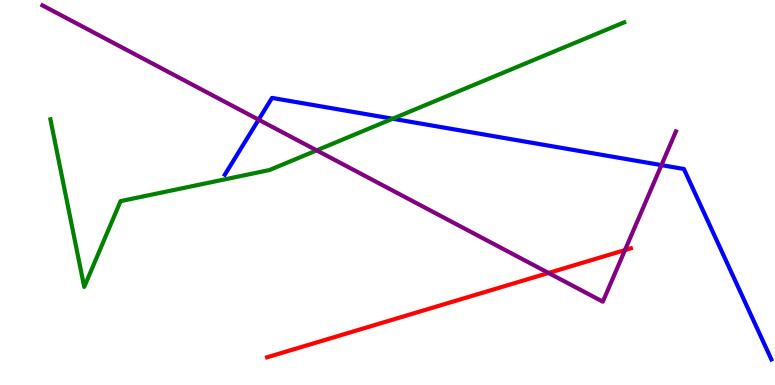[{'lines': ['blue', 'red'], 'intersections': []}, {'lines': ['green', 'red'], 'intersections': []}, {'lines': ['purple', 'red'], 'intersections': [{'x': 7.08, 'y': 2.91}, {'x': 8.06, 'y': 3.5}]}, {'lines': ['blue', 'green'], 'intersections': [{'x': 5.07, 'y': 6.92}]}, {'lines': ['blue', 'purple'], 'intersections': [{'x': 3.34, 'y': 6.89}, {'x': 8.53, 'y': 5.71}]}, {'lines': ['green', 'purple'], 'intersections': [{'x': 4.09, 'y': 6.09}]}]